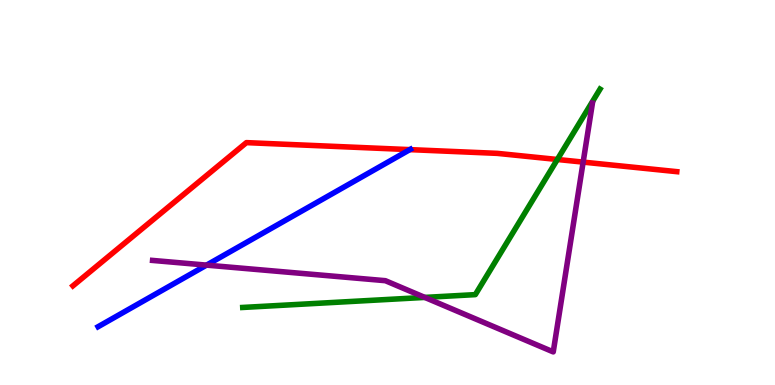[{'lines': ['blue', 'red'], 'intersections': [{'x': 5.29, 'y': 6.11}]}, {'lines': ['green', 'red'], 'intersections': [{'x': 7.19, 'y': 5.86}]}, {'lines': ['purple', 'red'], 'intersections': [{'x': 7.52, 'y': 5.79}]}, {'lines': ['blue', 'green'], 'intersections': []}, {'lines': ['blue', 'purple'], 'intersections': [{'x': 2.66, 'y': 3.11}]}, {'lines': ['green', 'purple'], 'intersections': [{'x': 5.48, 'y': 2.27}]}]